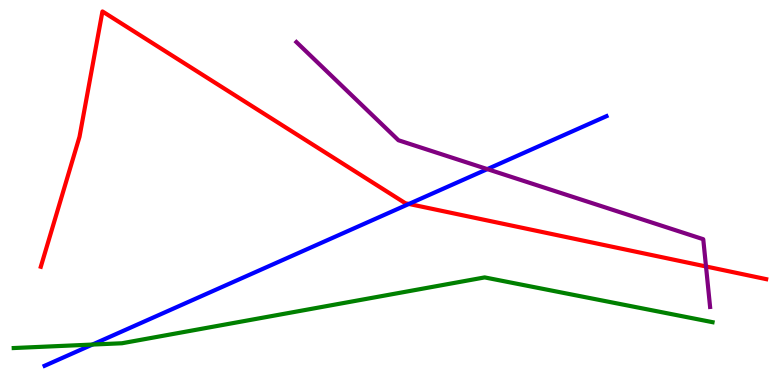[{'lines': ['blue', 'red'], 'intersections': [{'x': 5.28, 'y': 4.7}]}, {'lines': ['green', 'red'], 'intersections': []}, {'lines': ['purple', 'red'], 'intersections': [{'x': 9.11, 'y': 3.08}]}, {'lines': ['blue', 'green'], 'intersections': [{'x': 1.19, 'y': 1.05}]}, {'lines': ['blue', 'purple'], 'intersections': [{'x': 6.29, 'y': 5.61}]}, {'lines': ['green', 'purple'], 'intersections': []}]